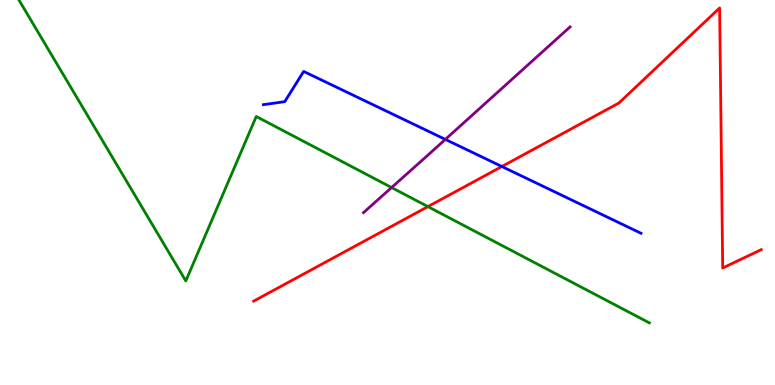[{'lines': ['blue', 'red'], 'intersections': [{'x': 6.48, 'y': 5.68}]}, {'lines': ['green', 'red'], 'intersections': [{'x': 5.52, 'y': 4.63}]}, {'lines': ['purple', 'red'], 'intersections': []}, {'lines': ['blue', 'green'], 'intersections': []}, {'lines': ['blue', 'purple'], 'intersections': [{'x': 5.75, 'y': 6.38}]}, {'lines': ['green', 'purple'], 'intersections': [{'x': 5.05, 'y': 5.13}]}]